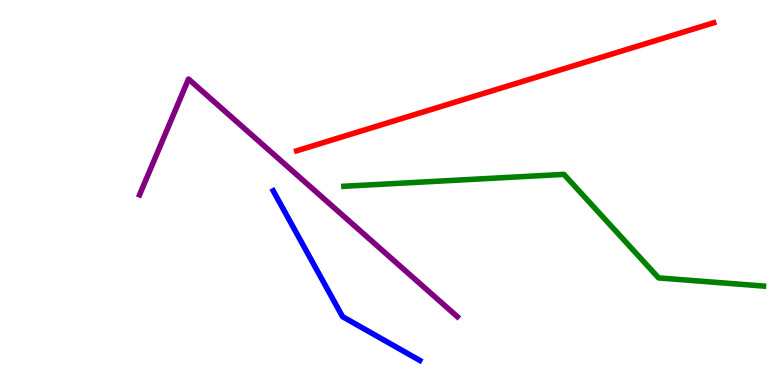[{'lines': ['blue', 'red'], 'intersections': []}, {'lines': ['green', 'red'], 'intersections': []}, {'lines': ['purple', 'red'], 'intersections': []}, {'lines': ['blue', 'green'], 'intersections': []}, {'lines': ['blue', 'purple'], 'intersections': []}, {'lines': ['green', 'purple'], 'intersections': []}]